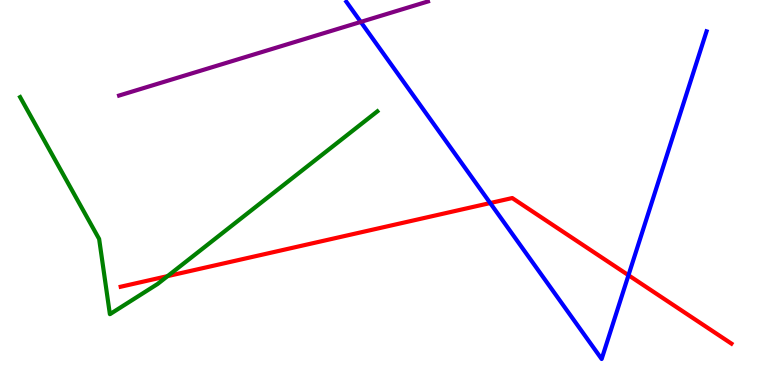[{'lines': ['blue', 'red'], 'intersections': [{'x': 6.33, 'y': 4.73}, {'x': 8.11, 'y': 2.85}]}, {'lines': ['green', 'red'], 'intersections': [{'x': 2.16, 'y': 2.83}]}, {'lines': ['purple', 'red'], 'intersections': []}, {'lines': ['blue', 'green'], 'intersections': []}, {'lines': ['blue', 'purple'], 'intersections': [{'x': 4.66, 'y': 9.43}]}, {'lines': ['green', 'purple'], 'intersections': []}]